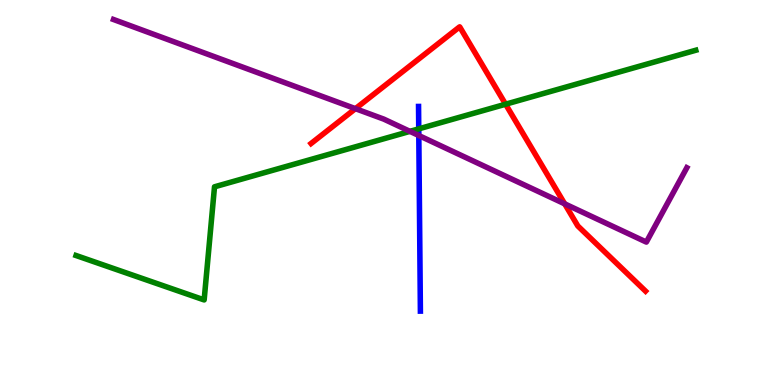[{'lines': ['blue', 'red'], 'intersections': []}, {'lines': ['green', 'red'], 'intersections': [{'x': 6.52, 'y': 7.29}]}, {'lines': ['purple', 'red'], 'intersections': [{'x': 4.59, 'y': 7.18}, {'x': 7.29, 'y': 4.71}]}, {'lines': ['blue', 'green'], 'intersections': [{'x': 5.4, 'y': 6.65}]}, {'lines': ['blue', 'purple'], 'intersections': [{'x': 5.4, 'y': 6.48}]}, {'lines': ['green', 'purple'], 'intersections': [{'x': 5.29, 'y': 6.59}]}]